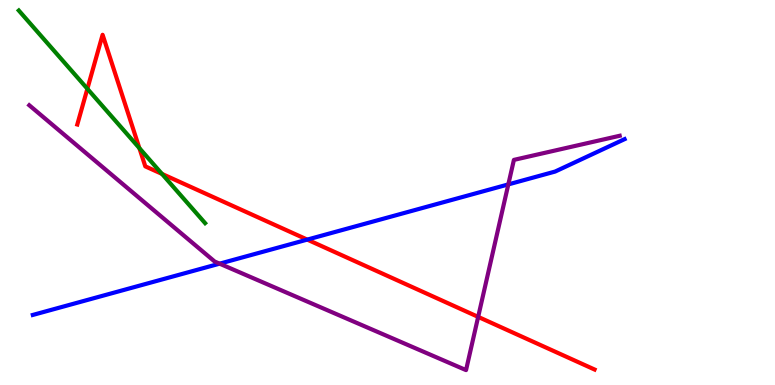[{'lines': ['blue', 'red'], 'intersections': [{'x': 3.96, 'y': 3.78}]}, {'lines': ['green', 'red'], 'intersections': [{'x': 1.13, 'y': 7.69}, {'x': 1.8, 'y': 6.15}, {'x': 2.09, 'y': 5.48}]}, {'lines': ['purple', 'red'], 'intersections': [{'x': 6.17, 'y': 1.77}]}, {'lines': ['blue', 'green'], 'intersections': []}, {'lines': ['blue', 'purple'], 'intersections': [{'x': 2.83, 'y': 3.15}, {'x': 6.56, 'y': 5.21}]}, {'lines': ['green', 'purple'], 'intersections': []}]